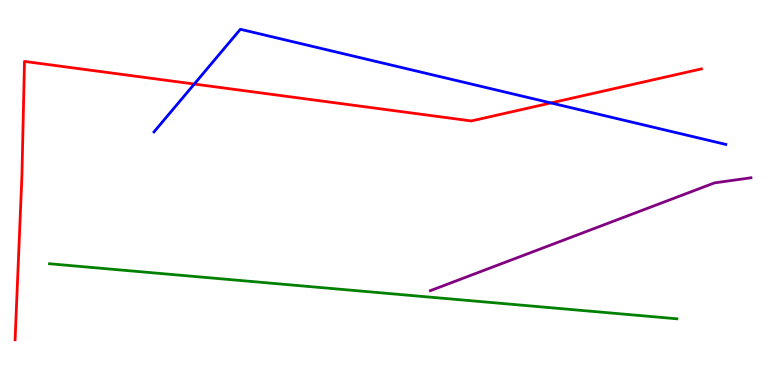[{'lines': ['blue', 'red'], 'intersections': [{'x': 2.51, 'y': 7.82}, {'x': 7.11, 'y': 7.33}]}, {'lines': ['green', 'red'], 'intersections': []}, {'lines': ['purple', 'red'], 'intersections': []}, {'lines': ['blue', 'green'], 'intersections': []}, {'lines': ['blue', 'purple'], 'intersections': []}, {'lines': ['green', 'purple'], 'intersections': []}]